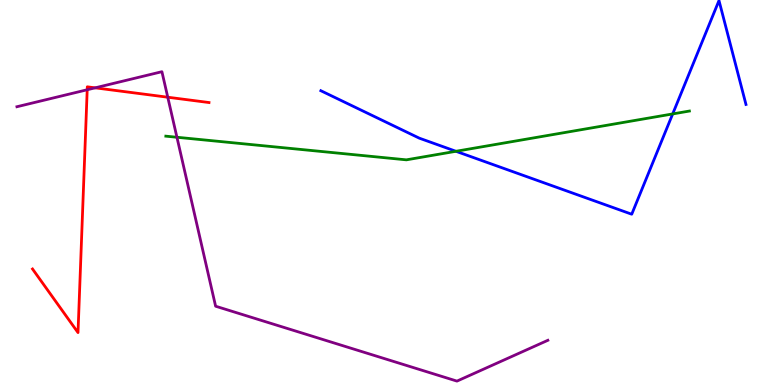[{'lines': ['blue', 'red'], 'intersections': []}, {'lines': ['green', 'red'], 'intersections': []}, {'lines': ['purple', 'red'], 'intersections': [{'x': 1.13, 'y': 7.67}, {'x': 1.23, 'y': 7.72}, {'x': 2.16, 'y': 7.47}]}, {'lines': ['blue', 'green'], 'intersections': [{'x': 5.88, 'y': 6.07}, {'x': 8.68, 'y': 7.04}]}, {'lines': ['blue', 'purple'], 'intersections': []}, {'lines': ['green', 'purple'], 'intersections': [{'x': 2.28, 'y': 6.43}]}]